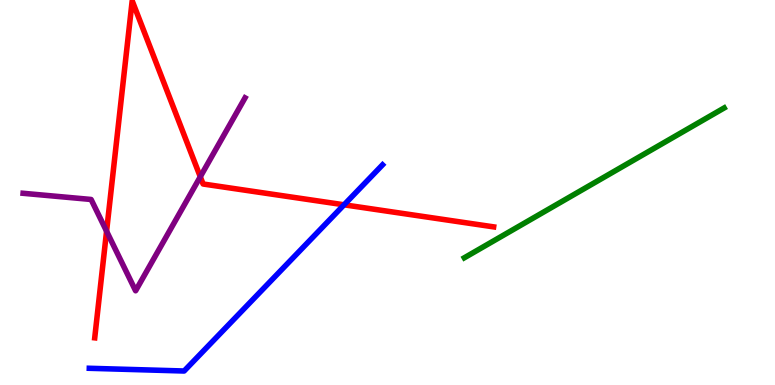[{'lines': ['blue', 'red'], 'intersections': [{'x': 4.44, 'y': 4.68}]}, {'lines': ['green', 'red'], 'intersections': []}, {'lines': ['purple', 'red'], 'intersections': [{'x': 1.38, 'y': 3.99}, {'x': 2.58, 'y': 5.41}]}, {'lines': ['blue', 'green'], 'intersections': []}, {'lines': ['blue', 'purple'], 'intersections': []}, {'lines': ['green', 'purple'], 'intersections': []}]